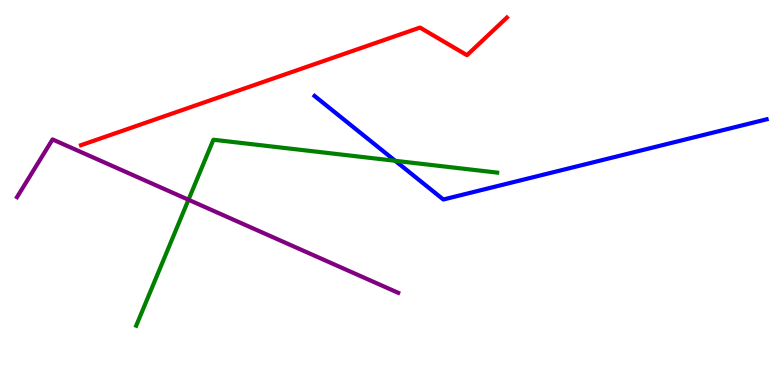[{'lines': ['blue', 'red'], 'intersections': []}, {'lines': ['green', 'red'], 'intersections': []}, {'lines': ['purple', 'red'], 'intersections': []}, {'lines': ['blue', 'green'], 'intersections': [{'x': 5.1, 'y': 5.82}]}, {'lines': ['blue', 'purple'], 'intersections': []}, {'lines': ['green', 'purple'], 'intersections': [{'x': 2.43, 'y': 4.81}]}]